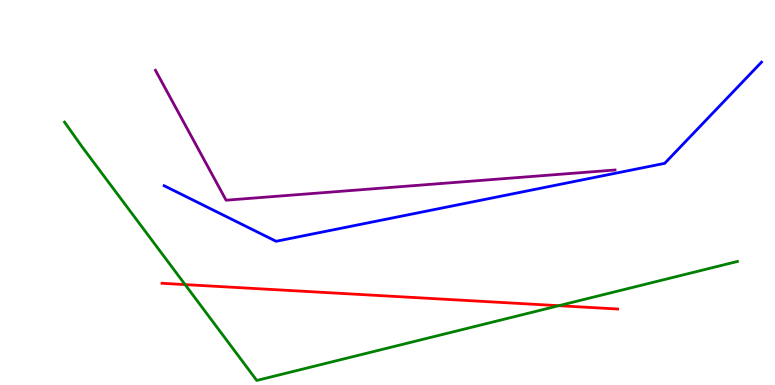[{'lines': ['blue', 'red'], 'intersections': []}, {'lines': ['green', 'red'], 'intersections': [{'x': 2.39, 'y': 2.61}, {'x': 7.21, 'y': 2.06}]}, {'lines': ['purple', 'red'], 'intersections': []}, {'lines': ['blue', 'green'], 'intersections': []}, {'lines': ['blue', 'purple'], 'intersections': []}, {'lines': ['green', 'purple'], 'intersections': []}]